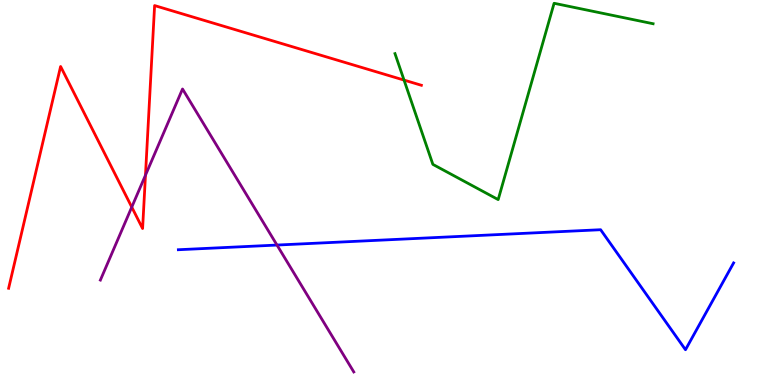[{'lines': ['blue', 'red'], 'intersections': []}, {'lines': ['green', 'red'], 'intersections': [{'x': 5.21, 'y': 7.92}]}, {'lines': ['purple', 'red'], 'intersections': [{'x': 1.7, 'y': 4.62}, {'x': 1.88, 'y': 5.45}]}, {'lines': ['blue', 'green'], 'intersections': []}, {'lines': ['blue', 'purple'], 'intersections': [{'x': 3.57, 'y': 3.63}]}, {'lines': ['green', 'purple'], 'intersections': []}]